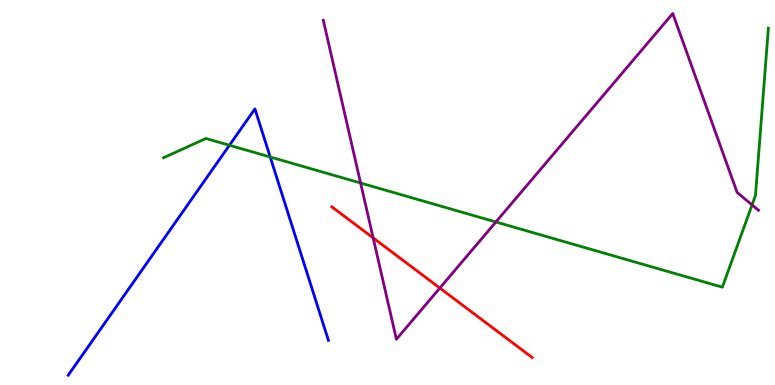[{'lines': ['blue', 'red'], 'intersections': []}, {'lines': ['green', 'red'], 'intersections': []}, {'lines': ['purple', 'red'], 'intersections': [{'x': 4.82, 'y': 3.82}, {'x': 5.68, 'y': 2.52}]}, {'lines': ['blue', 'green'], 'intersections': [{'x': 2.96, 'y': 6.23}, {'x': 3.49, 'y': 5.92}]}, {'lines': ['blue', 'purple'], 'intersections': []}, {'lines': ['green', 'purple'], 'intersections': [{'x': 4.65, 'y': 5.25}, {'x': 6.4, 'y': 4.23}, {'x': 9.7, 'y': 4.68}]}]